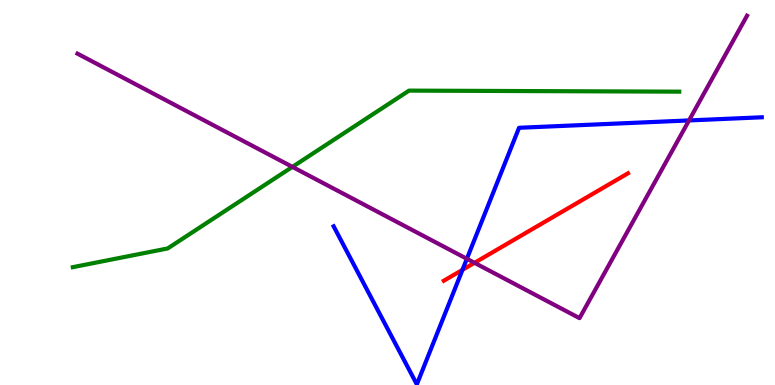[{'lines': ['blue', 'red'], 'intersections': [{'x': 5.97, 'y': 2.99}]}, {'lines': ['green', 'red'], 'intersections': []}, {'lines': ['purple', 'red'], 'intersections': [{'x': 6.12, 'y': 3.17}]}, {'lines': ['blue', 'green'], 'intersections': []}, {'lines': ['blue', 'purple'], 'intersections': [{'x': 6.02, 'y': 3.28}, {'x': 8.89, 'y': 6.87}]}, {'lines': ['green', 'purple'], 'intersections': [{'x': 3.77, 'y': 5.67}]}]